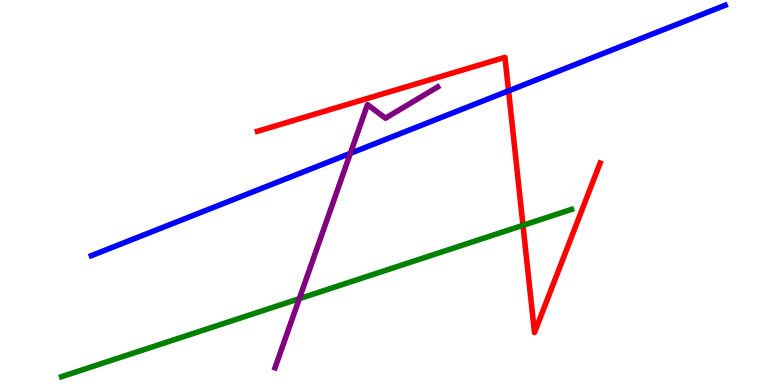[{'lines': ['blue', 'red'], 'intersections': [{'x': 6.56, 'y': 7.64}]}, {'lines': ['green', 'red'], 'intersections': [{'x': 6.75, 'y': 4.15}]}, {'lines': ['purple', 'red'], 'intersections': []}, {'lines': ['blue', 'green'], 'intersections': []}, {'lines': ['blue', 'purple'], 'intersections': [{'x': 4.52, 'y': 6.02}]}, {'lines': ['green', 'purple'], 'intersections': [{'x': 3.86, 'y': 2.24}]}]